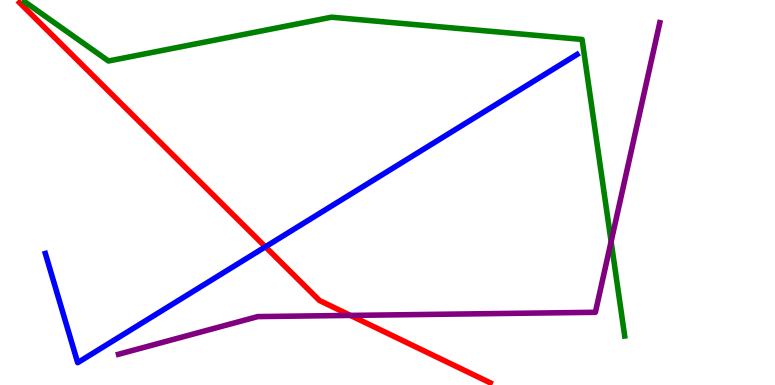[{'lines': ['blue', 'red'], 'intersections': [{'x': 3.42, 'y': 3.59}]}, {'lines': ['green', 'red'], 'intersections': []}, {'lines': ['purple', 'red'], 'intersections': [{'x': 4.52, 'y': 1.81}]}, {'lines': ['blue', 'green'], 'intersections': []}, {'lines': ['blue', 'purple'], 'intersections': []}, {'lines': ['green', 'purple'], 'intersections': [{'x': 7.89, 'y': 3.73}]}]